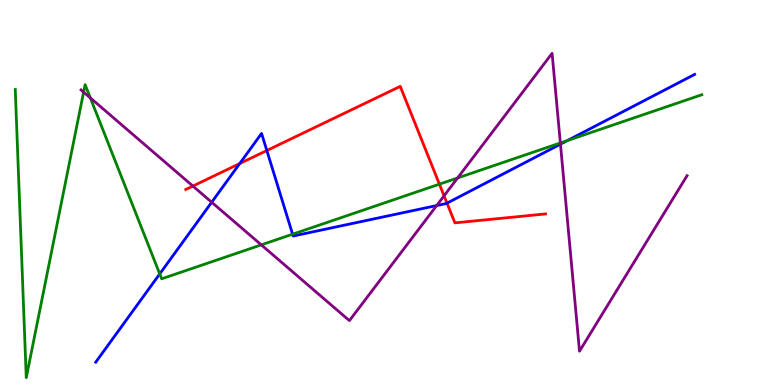[{'lines': ['blue', 'red'], 'intersections': [{'x': 3.09, 'y': 5.75}, {'x': 3.44, 'y': 6.09}, {'x': 5.77, 'y': 4.72}]}, {'lines': ['green', 'red'], 'intersections': [{'x': 5.67, 'y': 5.22}]}, {'lines': ['purple', 'red'], 'intersections': [{'x': 2.49, 'y': 5.17}, {'x': 5.73, 'y': 4.91}]}, {'lines': ['blue', 'green'], 'intersections': [{'x': 2.06, 'y': 2.89}, {'x': 3.78, 'y': 3.92}, {'x': 7.32, 'y': 6.35}]}, {'lines': ['blue', 'purple'], 'intersections': [{'x': 2.73, 'y': 4.75}, {'x': 5.63, 'y': 4.66}, {'x': 7.23, 'y': 6.26}]}, {'lines': ['green', 'purple'], 'intersections': [{'x': 1.08, 'y': 7.61}, {'x': 1.17, 'y': 7.46}, {'x': 3.37, 'y': 3.64}, {'x': 5.9, 'y': 5.38}, {'x': 7.23, 'y': 6.29}]}]